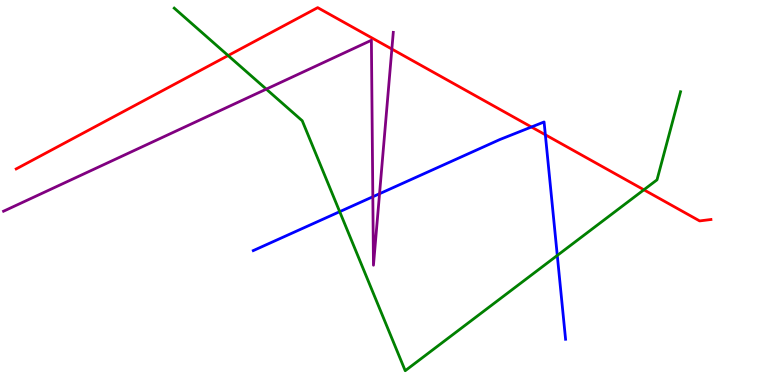[{'lines': ['blue', 'red'], 'intersections': [{'x': 6.86, 'y': 6.7}, {'x': 7.04, 'y': 6.5}]}, {'lines': ['green', 'red'], 'intersections': [{'x': 2.94, 'y': 8.56}, {'x': 8.31, 'y': 5.07}]}, {'lines': ['purple', 'red'], 'intersections': [{'x': 5.06, 'y': 8.73}]}, {'lines': ['blue', 'green'], 'intersections': [{'x': 4.38, 'y': 4.5}, {'x': 7.19, 'y': 3.37}]}, {'lines': ['blue', 'purple'], 'intersections': [{'x': 4.81, 'y': 4.89}, {'x': 4.9, 'y': 4.97}]}, {'lines': ['green', 'purple'], 'intersections': [{'x': 3.44, 'y': 7.69}]}]